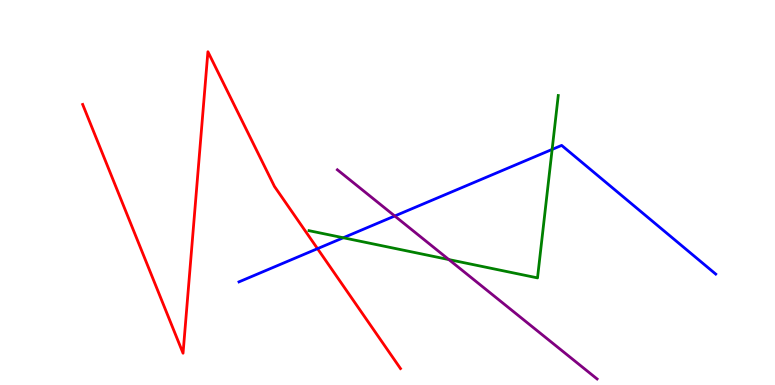[{'lines': ['blue', 'red'], 'intersections': [{'x': 4.1, 'y': 3.54}]}, {'lines': ['green', 'red'], 'intersections': []}, {'lines': ['purple', 'red'], 'intersections': []}, {'lines': ['blue', 'green'], 'intersections': [{'x': 4.43, 'y': 3.82}, {'x': 7.12, 'y': 6.12}]}, {'lines': ['blue', 'purple'], 'intersections': [{'x': 5.09, 'y': 4.39}]}, {'lines': ['green', 'purple'], 'intersections': [{'x': 5.79, 'y': 3.26}]}]